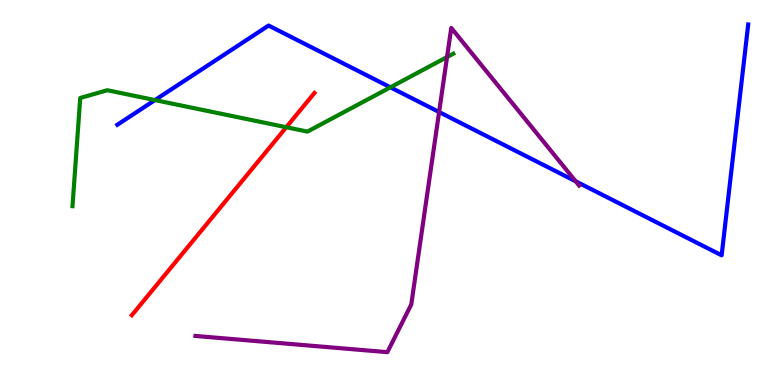[{'lines': ['blue', 'red'], 'intersections': []}, {'lines': ['green', 'red'], 'intersections': [{'x': 3.69, 'y': 6.7}]}, {'lines': ['purple', 'red'], 'intersections': []}, {'lines': ['blue', 'green'], 'intersections': [{'x': 2.0, 'y': 7.4}, {'x': 5.04, 'y': 7.73}]}, {'lines': ['blue', 'purple'], 'intersections': [{'x': 5.67, 'y': 7.09}, {'x': 7.43, 'y': 5.29}]}, {'lines': ['green', 'purple'], 'intersections': [{'x': 5.77, 'y': 8.52}]}]